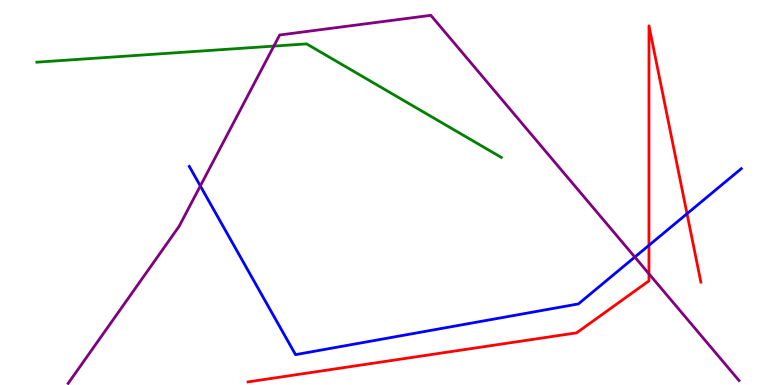[{'lines': ['blue', 'red'], 'intersections': [{'x': 8.37, 'y': 3.63}, {'x': 8.86, 'y': 4.45}]}, {'lines': ['green', 'red'], 'intersections': []}, {'lines': ['purple', 'red'], 'intersections': [{'x': 8.37, 'y': 2.89}]}, {'lines': ['blue', 'green'], 'intersections': []}, {'lines': ['blue', 'purple'], 'intersections': [{'x': 2.58, 'y': 5.17}, {'x': 8.19, 'y': 3.32}]}, {'lines': ['green', 'purple'], 'intersections': [{'x': 3.53, 'y': 8.8}]}]